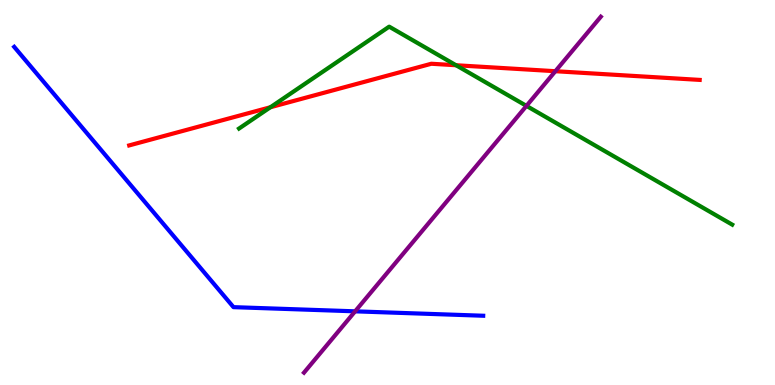[{'lines': ['blue', 'red'], 'intersections': []}, {'lines': ['green', 'red'], 'intersections': [{'x': 3.49, 'y': 7.21}, {'x': 5.88, 'y': 8.31}]}, {'lines': ['purple', 'red'], 'intersections': [{'x': 7.17, 'y': 8.15}]}, {'lines': ['blue', 'green'], 'intersections': []}, {'lines': ['blue', 'purple'], 'intersections': [{'x': 4.58, 'y': 1.91}]}, {'lines': ['green', 'purple'], 'intersections': [{'x': 6.79, 'y': 7.25}]}]